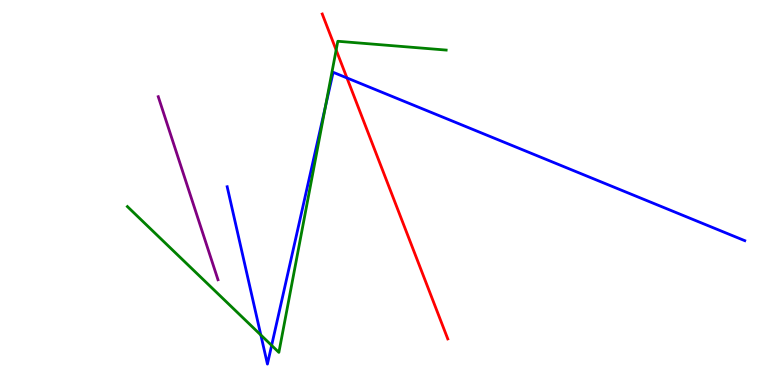[{'lines': ['blue', 'red'], 'intersections': [{'x': 4.48, 'y': 7.98}]}, {'lines': ['green', 'red'], 'intersections': [{'x': 4.34, 'y': 8.7}]}, {'lines': ['purple', 'red'], 'intersections': []}, {'lines': ['blue', 'green'], 'intersections': [{'x': 3.37, 'y': 1.3}, {'x': 3.5, 'y': 1.03}, {'x': 4.2, 'y': 7.23}]}, {'lines': ['blue', 'purple'], 'intersections': []}, {'lines': ['green', 'purple'], 'intersections': []}]